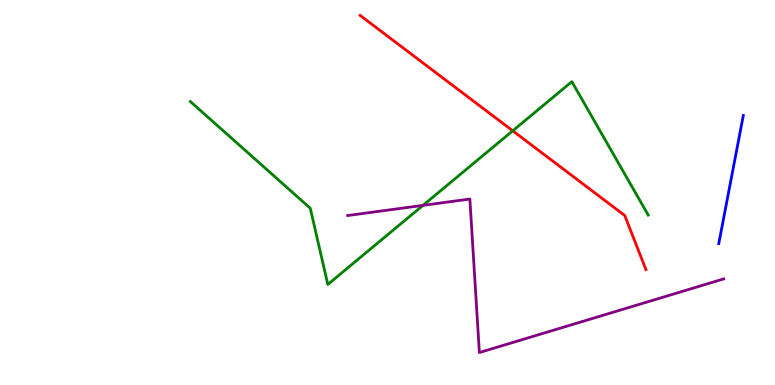[{'lines': ['blue', 'red'], 'intersections': []}, {'lines': ['green', 'red'], 'intersections': [{'x': 6.62, 'y': 6.6}]}, {'lines': ['purple', 'red'], 'intersections': []}, {'lines': ['blue', 'green'], 'intersections': []}, {'lines': ['blue', 'purple'], 'intersections': []}, {'lines': ['green', 'purple'], 'intersections': [{'x': 5.46, 'y': 4.67}]}]